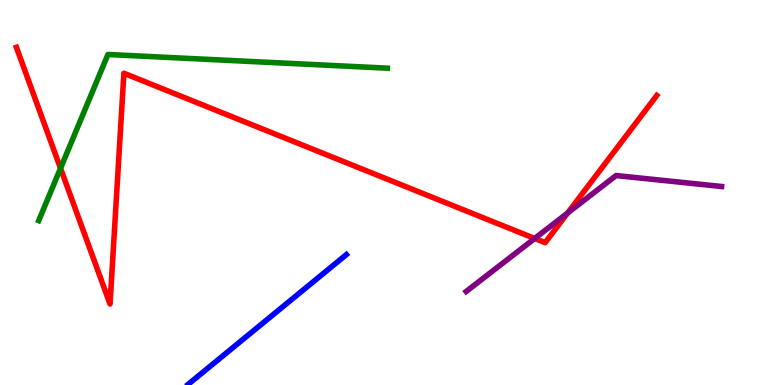[{'lines': ['blue', 'red'], 'intersections': []}, {'lines': ['green', 'red'], 'intersections': [{'x': 0.781, 'y': 5.63}]}, {'lines': ['purple', 'red'], 'intersections': [{'x': 6.9, 'y': 3.81}, {'x': 7.32, 'y': 4.47}]}, {'lines': ['blue', 'green'], 'intersections': []}, {'lines': ['blue', 'purple'], 'intersections': []}, {'lines': ['green', 'purple'], 'intersections': []}]